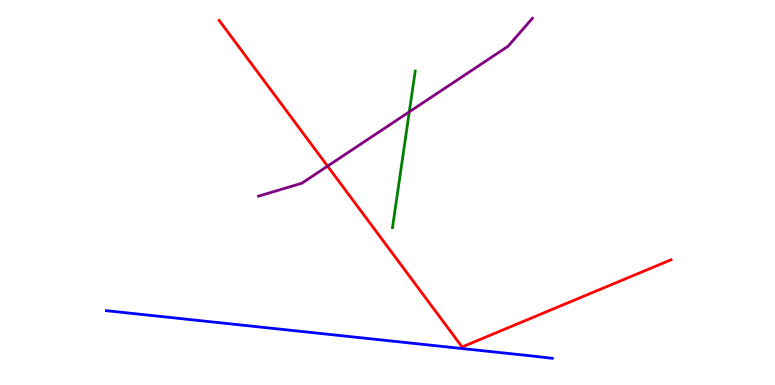[{'lines': ['blue', 'red'], 'intersections': []}, {'lines': ['green', 'red'], 'intersections': []}, {'lines': ['purple', 'red'], 'intersections': [{'x': 4.23, 'y': 5.69}]}, {'lines': ['blue', 'green'], 'intersections': []}, {'lines': ['blue', 'purple'], 'intersections': []}, {'lines': ['green', 'purple'], 'intersections': [{'x': 5.28, 'y': 7.09}]}]